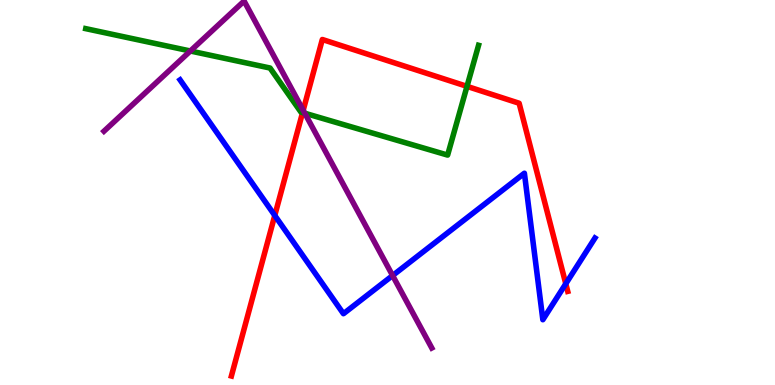[{'lines': ['blue', 'red'], 'intersections': [{'x': 3.55, 'y': 4.4}, {'x': 7.3, 'y': 2.63}]}, {'lines': ['green', 'red'], 'intersections': [{'x': 3.9, 'y': 7.08}, {'x': 6.03, 'y': 7.76}]}, {'lines': ['purple', 'red'], 'intersections': [{'x': 3.91, 'y': 7.14}]}, {'lines': ['blue', 'green'], 'intersections': []}, {'lines': ['blue', 'purple'], 'intersections': [{'x': 5.07, 'y': 2.84}]}, {'lines': ['green', 'purple'], 'intersections': [{'x': 2.46, 'y': 8.68}, {'x': 3.93, 'y': 7.06}]}]